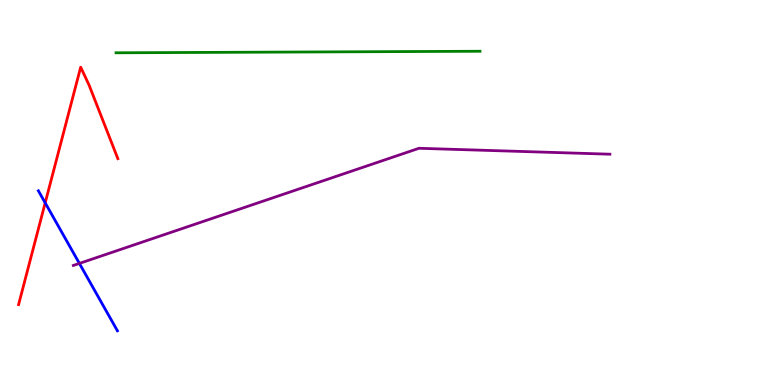[{'lines': ['blue', 'red'], 'intersections': [{'x': 0.583, 'y': 4.73}]}, {'lines': ['green', 'red'], 'intersections': []}, {'lines': ['purple', 'red'], 'intersections': []}, {'lines': ['blue', 'green'], 'intersections': []}, {'lines': ['blue', 'purple'], 'intersections': [{'x': 1.02, 'y': 3.16}]}, {'lines': ['green', 'purple'], 'intersections': []}]